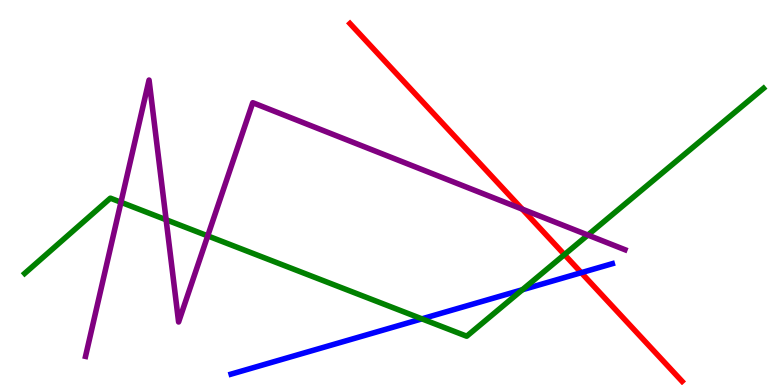[{'lines': ['blue', 'red'], 'intersections': [{'x': 7.5, 'y': 2.92}]}, {'lines': ['green', 'red'], 'intersections': [{'x': 7.28, 'y': 3.39}]}, {'lines': ['purple', 'red'], 'intersections': [{'x': 6.74, 'y': 4.57}]}, {'lines': ['blue', 'green'], 'intersections': [{'x': 5.44, 'y': 1.72}, {'x': 6.74, 'y': 2.47}]}, {'lines': ['blue', 'purple'], 'intersections': []}, {'lines': ['green', 'purple'], 'intersections': [{'x': 1.56, 'y': 4.75}, {'x': 2.14, 'y': 4.29}, {'x': 2.68, 'y': 3.87}, {'x': 7.59, 'y': 3.89}]}]